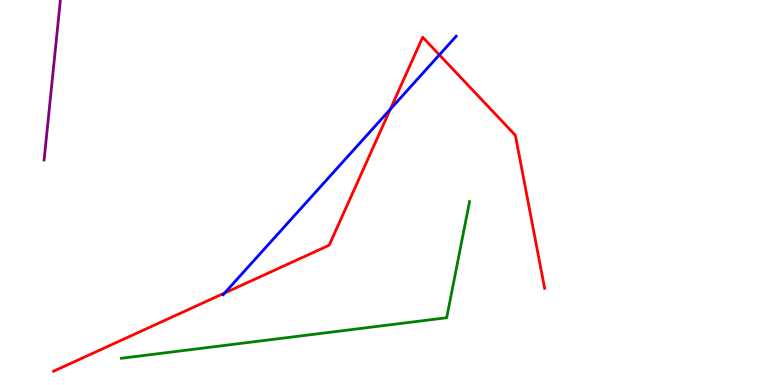[{'lines': ['blue', 'red'], 'intersections': [{'x': 2.9, 'y': 2.39}, {'x': 5.04, 'y': 7.16}, {'x': 5.67, 'y': 8.57}]}, {'lines': ['green', 'red'], 'intersections': []}, {'lines': ['purple', 'red'], 'intersections': []}, {'lines': ['blue', 'green'], 'intersections': []}, {'lines': ['blue', 'purple'], 'intersections': []}, {'lines': ['green', 'purple'], 'intersections': []}]